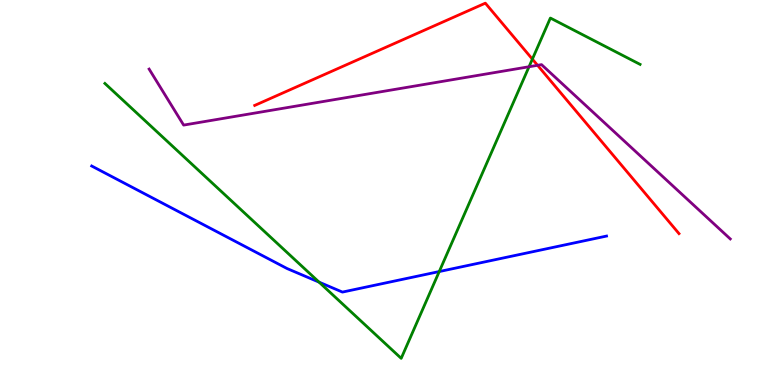[{'lines': ['blue', 'red'], 'intersections': []}, {'lines': ['green', 'red'], 'intersections': [{'x': 6.87, 'y': 8.46}]}, {'lines': ['purple', 'red'], 'intersections': [{'x': 6.94, 'y': 8.3}]}, {'lines': ['blue', 'green'], 'intersections': [{'x': 4.12, 'y': 2.67}, {'x': 5.67, 'y': 2.95}]}, {'lines': ['blue', 'purple'], 'intersections': []}, {'lines': ['green', 'purple'], 'intersections': [{'x': 6.83, 'y': 8.27}]}]